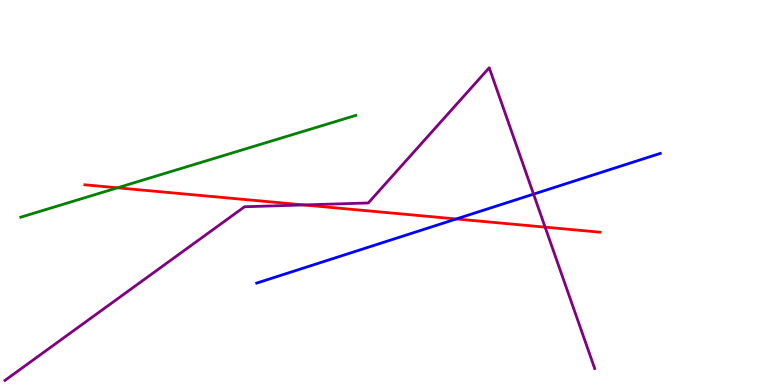[{'lines': ['blue', 'red'], 'intersections': [{'x': 5.89, 'y': 4.31}]}, {'lines': ['green', 'red'], 'intersections': [{'x': 1.52, 'y': 5.12}]}, {'lines': ['purple', 'red'], 'intersections': [{'x': 3.92, 'y': 4.68}, {'x': 7.03, 'y': 4.1}]}, {'lines': ['blue', 'green'], 'intersections': []}, {'lines': ['blue', 'purple'], 'intersections': [{'x': 6.88, 'y': 4.96}]}, {'lines': ['green', 'purple'], 'intersections': []}]